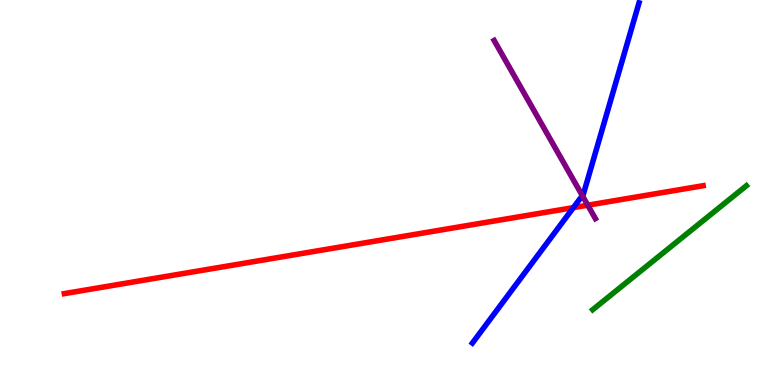[{'lines': ['blue', 'red'], 'intersections': [{'x': 7.4, 'y': 4.61}]}, {'lines': ['green', 'red'], 'intersections': []}, {'lines': ['purple', 'red'], 'intersections': [{'x': 7.58, 'y': 4.67}]}, {'lines': ['blue', 'green'], 'intersections': []}, {'lines': ['blue', 'purple'], 'intersections': [{'x': 7.51, 'y': 4.92}]}, {'lines': ['green', 'purple'], 'intersections': []}]